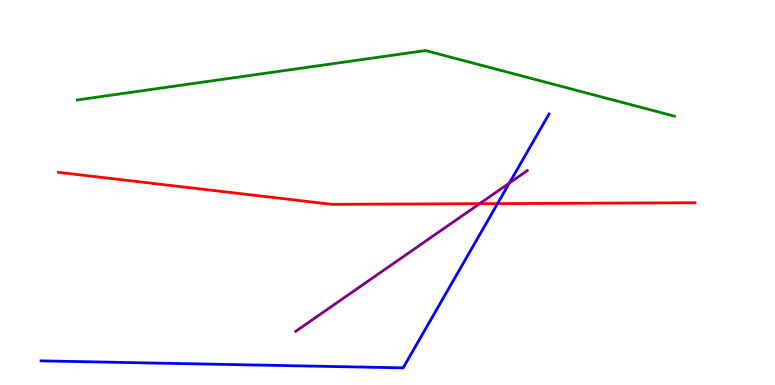[{'lines': ['blue', 'red'], 'intersections': [{'x': 6.42, 'y': 4.71}]}, {'lines': ['green', 'red'], 'intersections': []}, {'lines': ['purple', 'red'], 'intersections': [{'x': 6.19, 'y': 4.71}]}, {'lines': ['blue', 'green'], 'intersections': []}, {'lines': ['blue', 'purple'], 'intersections': [{'x': 6.57, 'y': 5.25}]}, {'lines': ['green', 'purple'], 'intersections': []}]